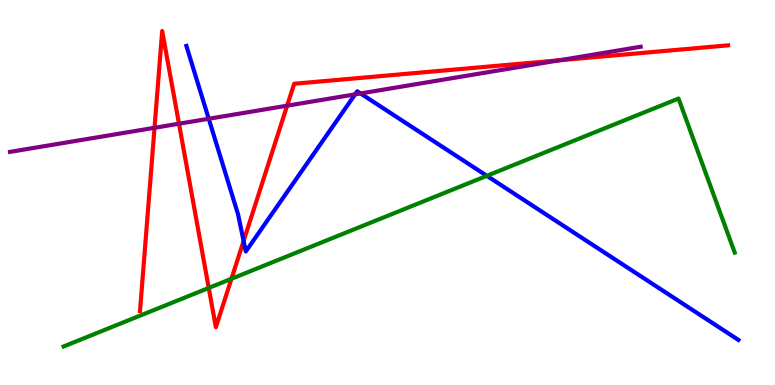[{'lines': ['blue', 'red'], 'intersections': [{'x': 3.14, 'y': 3.74}]}, {'lines': ['green', 'red'], 'intersections': [{'x': 2.69, 'y': 2.52}, {'x': 2.99, 'y': 2.76}]}, {'lines': ['purple', 'red'], 'intersections': [{'x': 1.99, 'y': 6.68}, {'x': 2.31, 'y': 6.79}, {'x': 3.71, 'y': 7.25}, {'x': 7.22, 'y': 8.43}]}, {'lines': ['blue', 'green'], 'intersections': [{'x': 6.28, 'y': 5.43}]}, {'lines': ['blue', 'purple'], 'intersections': [{'x': 2.69, 'y': 6.92}, {'x': 4.58, 'y': 7.55}, {'x': 4.65, 'y': 7.57}]}, {'lines': ['green', 'purple'], 'intersections': []}]